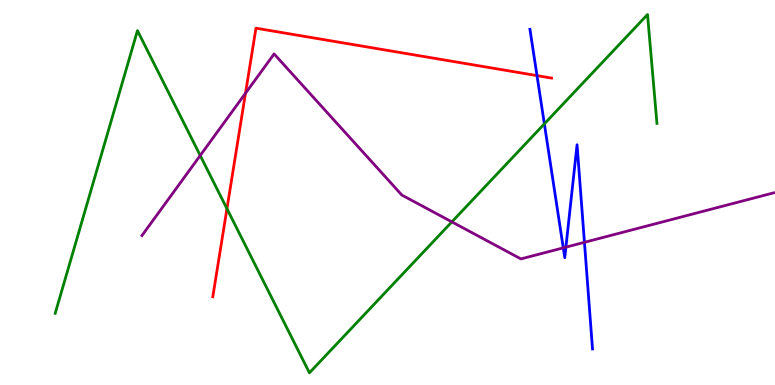[{'lines': ['blue', 'red'], 'intersections': [{'x': 6.93, 'y': 8.04}]}, {'lines': ['green', 'red'], 'intersections': [{'x': 2.93, 'y': 4.58}]}, {'lines': ['purple', 'red'], 'intersections': [{'x': 3.17, 'y': 7.58}]}, {'lines': ['blue', 'green'], 'intersections': [{'x': 7.02, 'y': 6.78}]}, {'lines': ['blue', 'purple'], 'intersections': [{'x': 7.27, 'y': 3.56}, {'x': 7.3, 'y': 3.58}, {'x': 7.54, 'y': 3.71}]}, {'lines': ['green', 'purple'], 'intersections': [{'x': 2.58, 'y': 5.96}, {'x': 5.83, 'y': 4.24}]}]